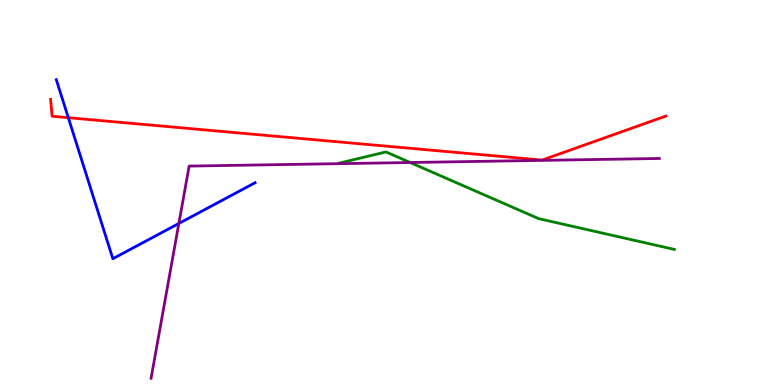[{'lines': ['blue', 'red'], 'intersections': [{'x': 0.881, 'y': 6.94}]}, {'lines': ['green', 'red'], 'intersections': []}, {'lines': ['purple', 'red'], 'intersections': []}, {'lines': ['blue', 'green'], 'intersections': []}, {'lines': ['blue', 'purple'], 'intersections': [{'x': 2.31, 'y': 4.2}]}, {'lines': ['green', 'purple'], 'intersections': [{'x': 5.29, 'y': 5.78}]}]